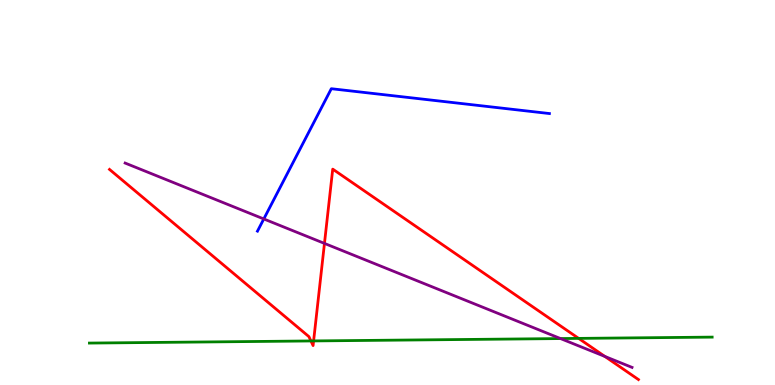[{'lines': ['blue', 'red'], 'intersections': []}, {'lines': ['green', 'red'], 'intersections': [{'x': 4.01, 'y': 1.14}, {'x': 4.05, 'y': 1.14}, {'x': 7.47, 'y': 1.21}]}, {'lines': ['purple', 'red'], 'intersections': [{'x': 4.19, 'y': 3.68}, {'x': 7.8, 'y': 0.742}]}, {'lines': ['blue', 'green'], 'intersections': []}, {'lines': ['blue', 'purple'], 'intersections': [{'x': 3.4, 'y': 4.31}]}, {'lines': ['green', 'purple'], 'intersections': [{'x': 7.23, 'y': 1.21}]}]